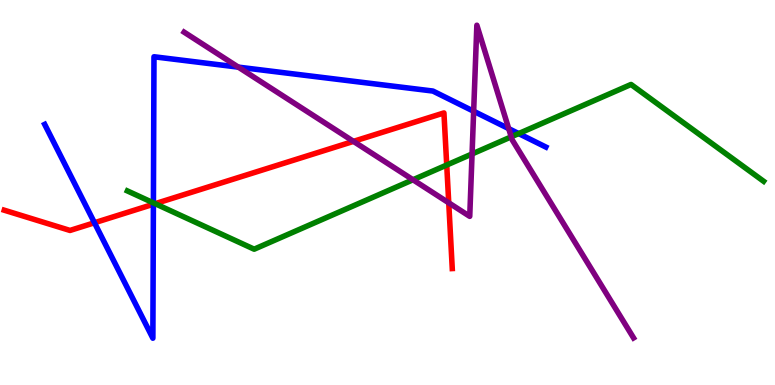[{'lines': ['blue', 'red'], 'intersections': [{'x': 1.22, 'y': 4.21}, {'x': 1.98, 'y': 4.7}]}, {'lines': ['green', 'red'], 'intersections': [{'x': 2.0, 'y': 4.71}, {'x': 5.76, 'y': 5.71}]}, {'lines': ['purple', 'red'], 'intersections': [{'x': 4.56, 'y': 6.33}, {'x': 5.79, 'y': 4.73}]}, {'lines': ['blue', 'green'], 'intersections': [{'x': 1.98, 'y': 4.73}, {'x': 6.69, 'y': 6.53}]}, {'lines': ['blue', 'purple'], 'intersections': [{'x': 3.08, 'y': 8.26}, {'x': 6.11, 'y': 7.11}, {'x': 6.56, 'y': 6.66}]}, {'lines': ['green', 'purple'], 'intersections': [{'x': 5.33, 'y': 5.33}, {'x': 6.09, 'y': 6.0}, {'x': 6.6, 'y': 6.45}]}]